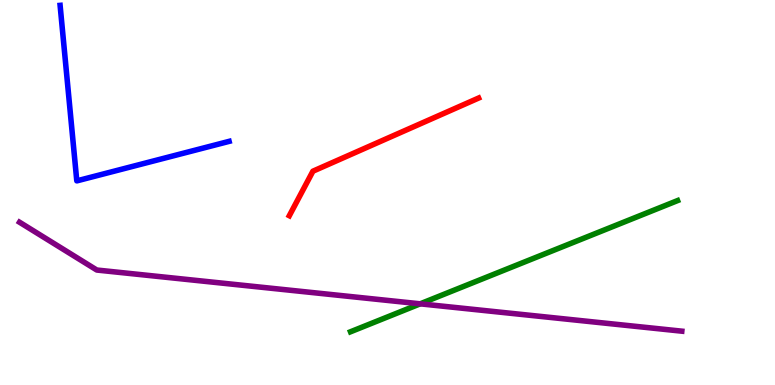[{'lines': ['blue', 'red'], 'intersections': []}, {'lines': ['green', 'red'], 'intersections': []}, {'lines': ['purple', 'red'], 'intersections': []}, {'lines': ['blue', 'green'], 'intersections': []}, {'lines': ['blue', 'purple'], 'intersections': []}, {'lines': ['green', 'purple'], 'intersections': [{'x': 5.42, 'y': 2.11}]}]